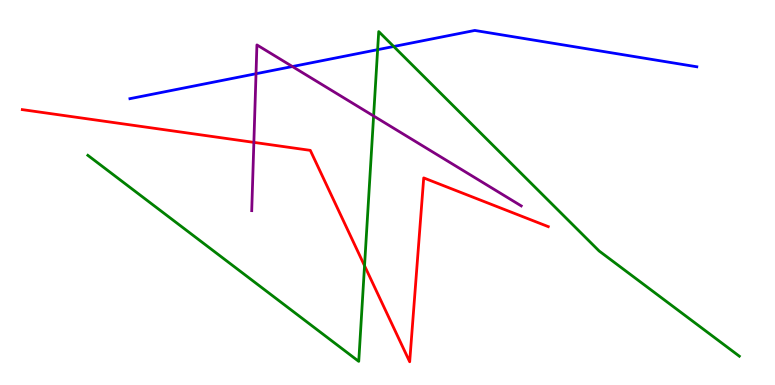[{'lines': ['blue', 'red'], 'intersections': []}, {'lines': ['green', 'red'], 'intersections': [{'x': 4.7, 'y': 3.1}]}, {'lines': ['purple', 'red'], 'intersections': [{'x': 3.28, 'y': 6.3}]}, {'lines': ['blue', 'green'], 'intersections': [{'x': 4.87, 'y': 8.71}, {'x': 5.08, 'y': 8.79}]}, {'lines': ['blue', 'purple'], 'intersections': [{'x': 3.3, 'y': 8.08}, {'x': 3.77, 'y': 8.27}]}, {'lines': ['green', 'purple'], 'intersections': [{'x': 4.82, 'y': 6.99}]}]